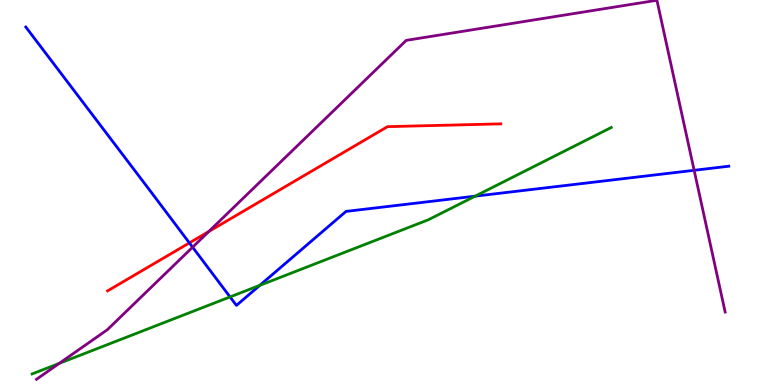[{'lines': ['blue', 'red'], 'intersections': [{'x': 2.44, 'y': 3.69}]}, {'lines': ['green', 'red'], 'intersections': []}, {'lines': ['purple', 'red'], 'intersections': [{'x': 2.69, 'y': 3.99}]}, {'lines': ['blue', 'green'], 'intersections': [{'x': 2.97, 'y': 2.29}, {'x': 3.35, 'y': 2.59}, {'x': 6.13, 'y': 4.9}]}, {'lines': ['blue', 'purple'], 'intersections': [{'x': 2.49, 'y': 3.58}, {'x': 8.96, 'y': 5.58}]}, {'lines': ['green', 'purple'], 'intersections': [{'x': 0.765, 'y': 0.562}]}]